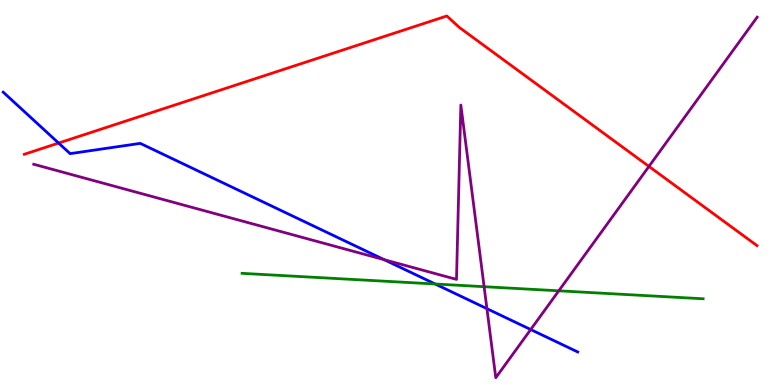[{'lines': ['blue', 'red'], 'intersections': [{'x': 0.756, 'y': 6.28}]}, {'lines': ['green', 'red'], 'intersections': []}, {'lines': ['purple', 'red'], 'intersections': [{'x': 8.37, 'y': 5.68}]}, {'lines': ['blue', 'green'], 'intersections': [{'x': 5.62, 'y': 2.62}]}, {'lines': ['blue', 'purple'], 'intersections': [{'x': 4.96, 'y': 3.25}, {'x': 6.28, 'y': 1.98}, {'x': 6.85, 'y': 1.44}]}, {'lines': ['green', 'purple'], 'intersections': [{'x': 6.25, 'y': 2.55}, {'x': 7.21, 'y': 2.45}]}]